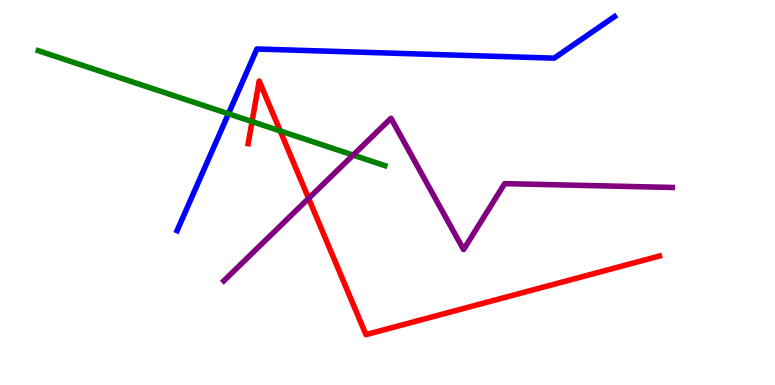[{'lines': ['blue', 'red'], 'intersections': []}, {'lines': ['green', 'red'], 'intersections': [{'x': 3.25, 'y': 6.84}, {'x': 3.62, 'y': 6.6}]}, {'lines': ['purple', 'red'], 'intersections': [{'x': 3.98, 'y': 4.85}]}, {'lines': ['blue', 'green'], 'intersections': [{'x': 2.95, 'y': 7.05}]}, {'lines': ['blue', 'purple'], 'intersections': []}, {'lines': ['green', 'purple'], 'intersections': [{'x': 4.56, 'y': 5.97}]}]